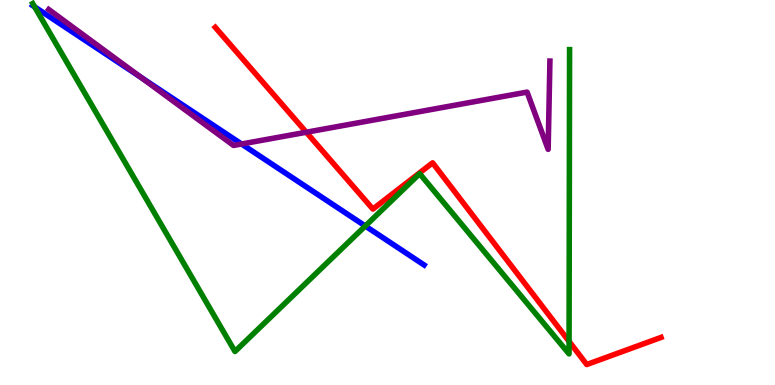[{'lines': ['blue', 'red'], 'intersections': []}, {'lines': ['green', 'red'], 'intersections': [{'x': 7.34, 'y': 1.13}]}, {'lines': ['purple', 'red'], 'intersections': [{'x': 3.95, 'y': 6.57}]}, {'lines': ['blue', 'green'], 'intersections': [{'x': 0.447, 'y': 9.82}, {'x': 4.71, 'y': 4.13}]}, {'lines': ['blue', 'purple'], 'intersections': [{'x': 1.82, 'y': 7.99}, {'x': 3.12, 'y': 6.26}]}, {'lines': ['green', 'purple'], 'intersections': []}]